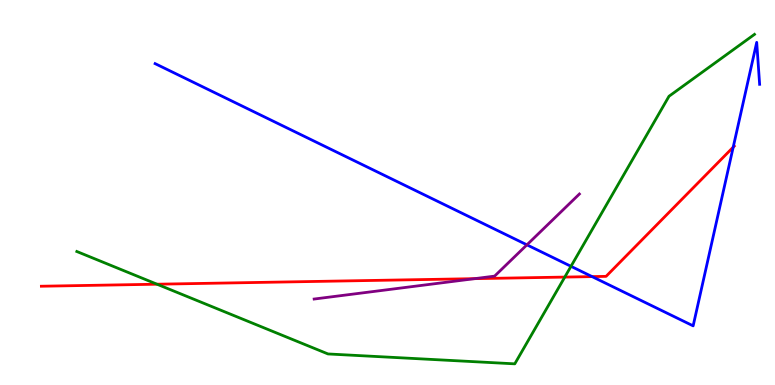[{'lines': ['blue', 'red'], 'intersections': [{'x': 7.64, 'y': 2.82}, {'x': 9.46, 'y': 6.18}]}, {'lines': ['green', 'red'], 'intersections': [{'x': 2.03, 'y': 2.62}, {'x': 7.29, 'y': 2.8}]}, {'lines': ['purple', 'red'], 'intersections': [{'x': 6.12, 'y': 2.76}]}, {'lines': ['blue', 'green'], 'intersections': [{'x': 7.37, 'y': 3.08}]}, {'lines': ['blue', 'purple'], 'intersections': [{'x': 6.8, 'y': 3.64}]}, {'lines': ['green', 'purple'], 'intersections': []}]